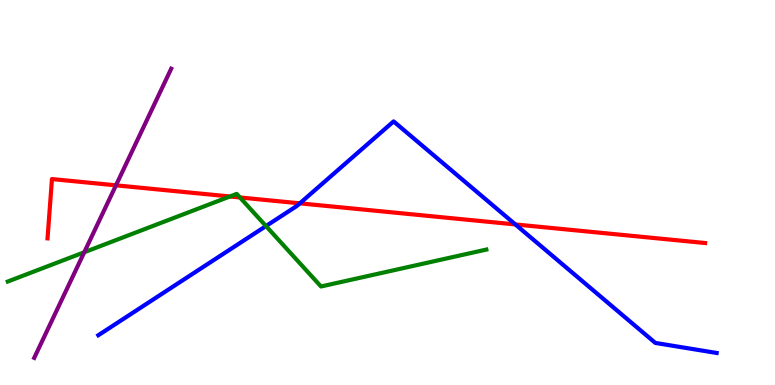[{'lines': ['blue', 'red'], 'intersections': [{'x': 3.87, 'y': 4.72}, {'x': 6.65, 'y': 4.17}]}, {'lines': ['green', 'red'], 'intersections': [{'x': 2.97, 'y': 4.9}, {'x': 3.1, 'y': 4.87}]}, {'lines': ['purple', 'red'], 'intersections': [{'x': 1.5, 'y': 5.19}]}, {'lines': ['blue', 'green'], 'intersections': [{'x': 3.43, 'y': 4.13}]}, {'lines': ['blue', 'purple'], 'intersections': []}, {'lines': ['green', 'purple'], 'intersections': [{'x': 1.09, 'y': 3.45}]}]